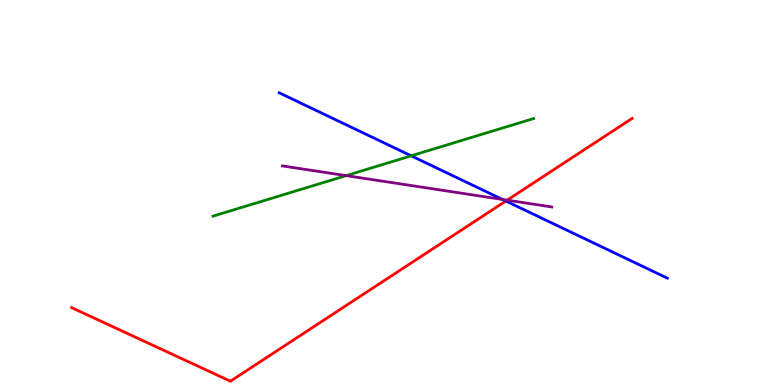[{'lines': ['blue', 'red'], 'intersections': [{'x': 6.53, 'y': 4.78}]}, {'lines': ['green', 'red'], 'intersections': []}, {'lines': ['purple', 'red'], 'intersections': [{'x': 6.54, 'y': 4.8}]}, {'lines': ['blue', 'green'], 'intersections': [{'x': 5.31, 'y': 5.95}]}, {'lines': ['blue', 'purple'], 'intersections': [{'x': 6.48, 'y': 4.82}]}, {'lines': ['green', 'purple'], 'intersections': [{'x': 4.47, 'y': 5.44}]}]